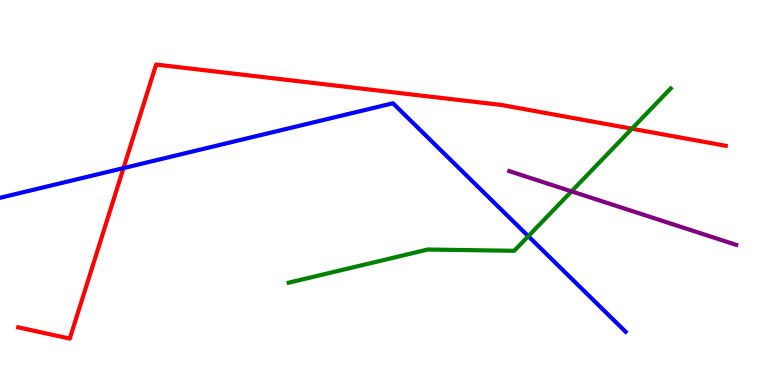[{'lines': ['blue', 'red'], 'intersections': [{'x': 1.59, 'y': 5.63}]}, {'lines': ['green', 'red'], 'intersections': [{'x': 8.15, 'y': 6.66}]}, {'lines': ['purple', 'red'], 'intersections': []}, {'lines': ['blue', 'green'], 'intersections': [{'x': 6.82, 'y': 3.87}]}, {'lines': ['blue', 'purple'], 'intersections': []}, {'lines': ['green', 'purple'], 'intersections': [{'x': 7.37, 'y': 5.03}]}]